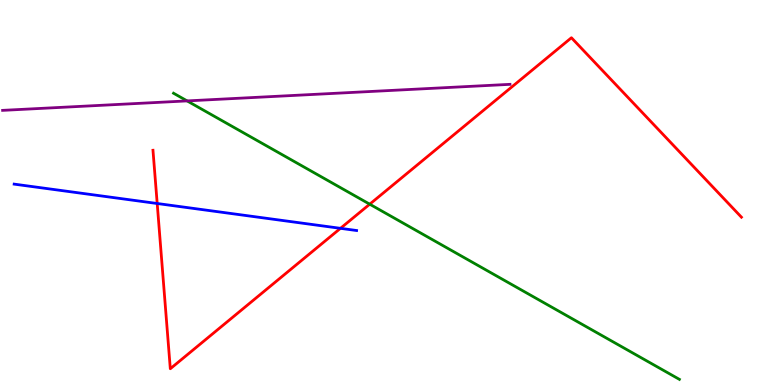[{'lines': ['blue', 'red'], 'intersections': [{'x': 2.03, 'y': 4.71}, {'x': 4.39, 'y': 4.07}]}, {'lines': ['green', 'red'], 'intersections': [{'x': 4.77, 'y': 4.7}]}, {'lines': ['purple', 'red'], 'intersections': []}, {'lines': ['blue', 'green'], 'intersections': []}, {'lines': ['blue', 'purple'], 'intersections': []}, {'lines': ['green', 'purple'], 'intersections': [{'x': 2.41, 'y': 7.38}]}]